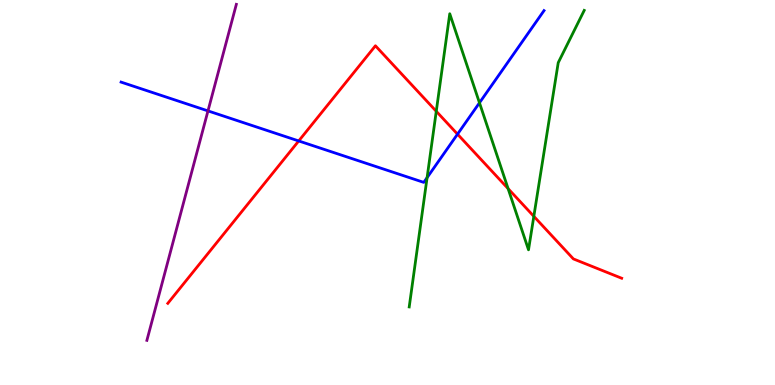[{'lines': ['blue', 'red'], 'intersections': [{'x': 3.85, 'y': 6.34}, {'x': 5.9, 'y': 6.52}]}, {'lines': ['green', 'red'], 'intersections': [{'x': 5.63, 'y': 7.11}, {'x': 6.56, 'y': 5.1}, {'x': 6.89, 'y': 4.38}]}, {'lines': ['purple', 'red'], 'intersections': []}, {'lines': ['blue', 'green'], 'intersections': [{'x': 5.51, 'y': 5.39}, {'x': 6.19, 'y': 7.33}]}, {'lines': ['blue', 'purple'], 'intersections': [{'x': 2.68, 'y': 7.12}]}, {'lines': ['green', 'purple'], 'intersections': []}]